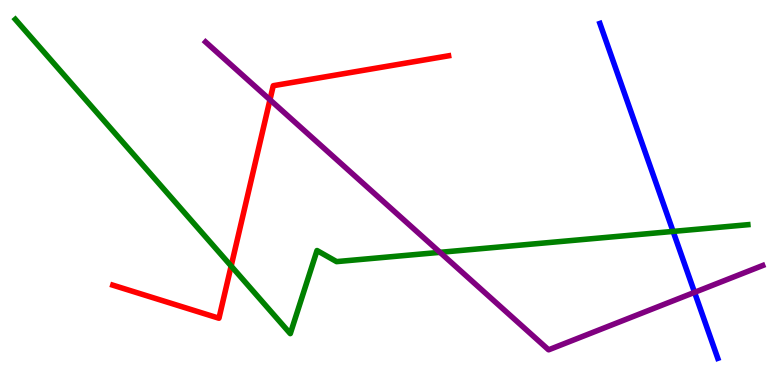[{'lines': ['blue', 'red'], 'intersections': []}, {'lines': ['green', 'red'], 'intersections': [{'x': 2.98, 'y': 3.09}]}, {'lines': ['purple', 'red'], 'intersections': [{'x': 3.48, 'y': 7.41}]}, {'lines': ['blue', 'green'], 'intersections': [{'x': 8.69, 'y': 3.99}]}, {'lines': ['blue', 'purple'], 'intersections': [{'x': 8.96, 'y': 2.41}]}, {'lines': ['green', 'purple'], 'intersections': [{'x': 5.68, 'y': 3.45}]}]